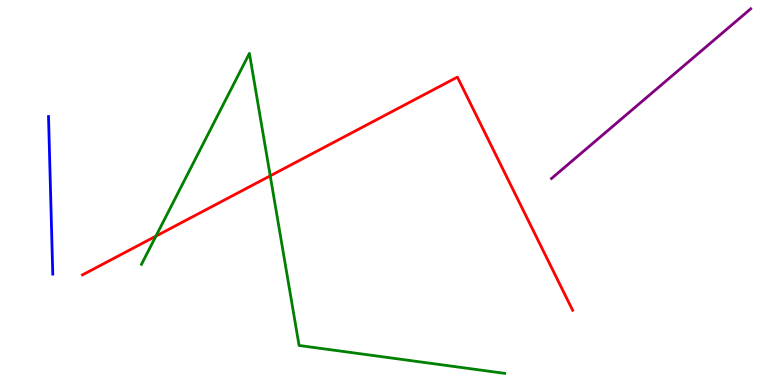[{'lines': ['blue', 'red'], 'intersections': []}, {'lines': ['green', 'red'], 'intersections': [{'x': 2.01, 'y': 3.87}, {'x': 3.49, 'y': 5.43}]}, {'lines': ['purple', 'red'], 'intersections': []}, {'lines': ['blue', 'green'], 'intersections': []}, {'lines': ['blue', 'purple'], 'intersections': []}, {'lines': ['green', 'purple'], 'intersections': []}]